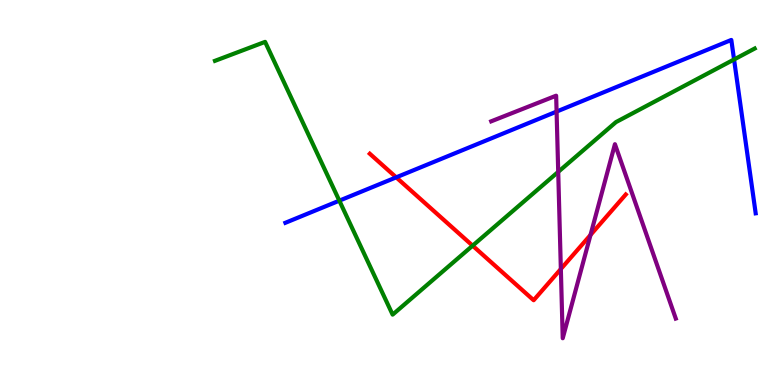[{'lines': ['blue', 'red'], 'intersections': [{'x': 5.11, 'y': 5.39}]}, {'lines': ['green', 'red'], 'intersections': [{'x': 6.1, 'y': 3.62}]}, {'lines': ['purple', 'red'], 'intersections': [{'x': 7.24, 'y': 3.01}, {'x': 7.62, 'y': 3.9}]}, {'lines': ['blue', 'green'], 'intersections': [{'x': 4.38, 'y': 4.79}, {'x': 9.47, 'y': 8.46}]}, {'lines': ['blue', 'purple'], 'intersections': [{'x': 7.18, 'y': 7.1}]}, {'lines': ['green', 'purple'], 'intersections': [{'x': 7.2, 'y': 5.54}]}]